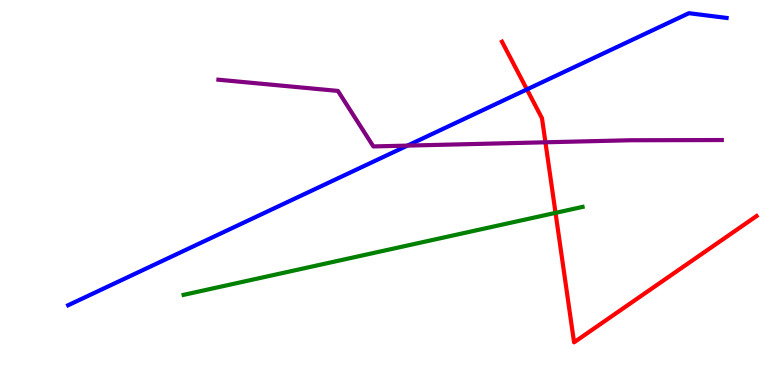[{'lines': ['blue', 'red'], 'intersections': [{'x': 6.8, 'y': 7.68}]}, {'lines': ['green', 'red'], 'intersections': [{'x': 7.17, 'y': 4.47}]}, {'lines': ['purple', 'red'], 'intersections': [{'x': 7.04, 'y': 6.3}]}, {'lines': ['blue', 'green'], 'intersections': []}, {'lines': ['blue', 'purple'], 'intersections': [{'x': 5.26, 'y': 6.22}]}, {'lines': ['green', 'purple'], 'intersections': []}]